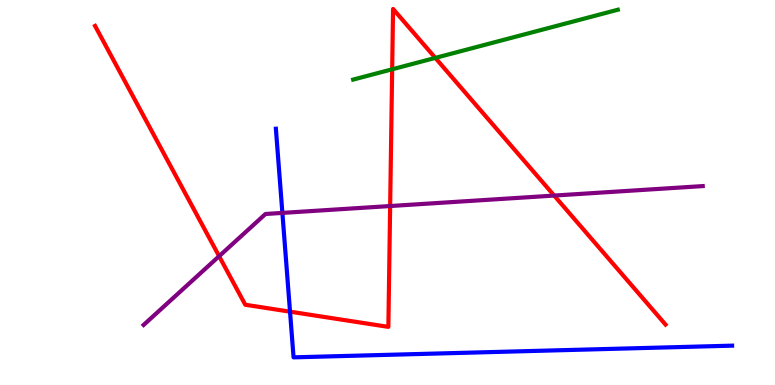[{'lines': ['blue', 'red'], 'intersections': [{'x': 3.74, 'y': 1.9}]}, {'lines': ['green', 'red'], 'intersections': [{'x': 5.06, 'y': 8.2}, {'x': 5.62, 'y': 8.5}]}, {'lines': ['purple', 'red'], 'intersections': [{'x': 2.83, 'y': 3.35}, {'x': 5.03, 'y': 4.65}, {'x': 7.15, 'y': 4.92}]}, {'lines': ['blue', 'green'], 'intersections': []}, {'lines': ['blue', 'purple'], 'intersections': [{'x': 3.64, 'y': 4.47}]}, {'lines': ['green', 'purple'], 'intersections': []}]